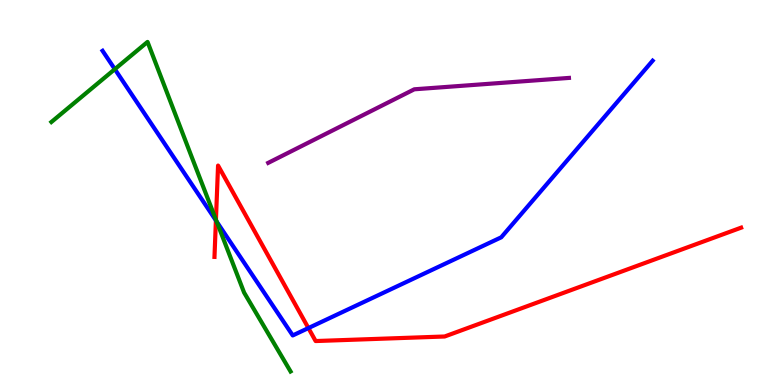[{'lines': ['blue', 'red'], 'intersections': [{'x': 2.79, 'y': 4.27}, {'x': 3.98, 'y': 1.48}]}, {'lines': ['green', 'red'], 'intersections': [{'x': 2.79, 'y': 4.29}]}, {'lines': ['purple', 'red'], 'intersections': []}, {'lines': ['blue', 'green'], 'intersections': [{'x': 1.48, 'y': 8.2}, {'x': 2.8, 'y': 4.24}]}, {'lines': ['blue', 'purple'], 'intersections': []}, {'lines': ['green', 'purple'], 'intersections': []}]